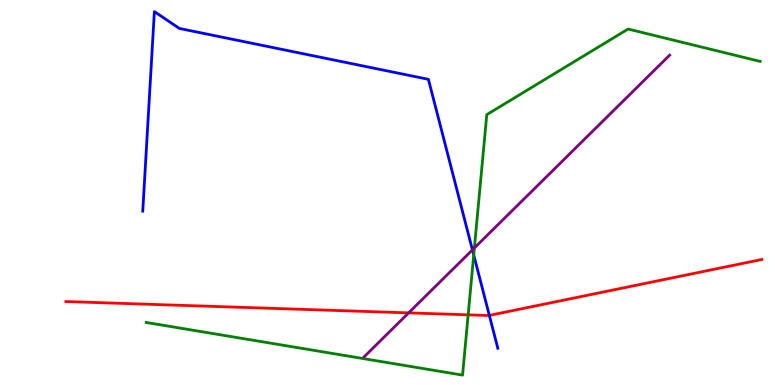[{'lines': ['blue', 'red'], 'intersections': [{'x': 6.31, 'y': 1.81}]}, {'lines': ['green', 'red'], 'intersections': [{'x': 6.04, 'y': 1.82}]}, {'lines': ['purple', 'red'], 'intersections': [{'x': 5.27, 'y': 1.87}]}, {'lines': ['blue', 'green'], 'intersections': [{'x': 6.11, 'y': 3.38}]}, {'lines': ['blue', 'purple'], 'intersections': [{'x': 6.1, 'y': 3.51}]}, {'lines': ['green', 'purple'], 'intersections': [{'x': 6.12, 'y': 3.56}]}]